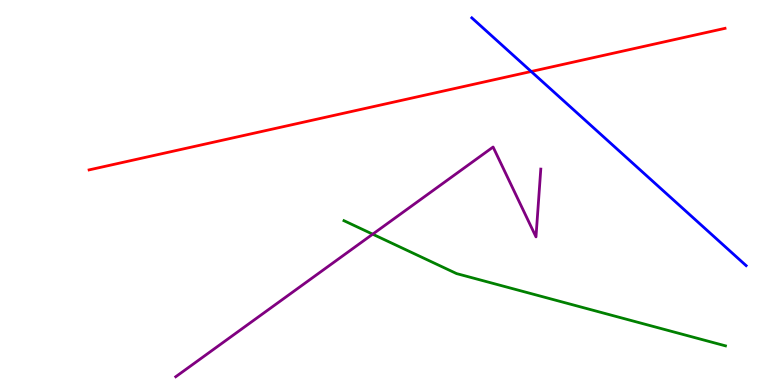[{'lines': ['blue', 'red'], 'intersections': [{'x': 6.85, 'y': 8.14}]}, {'lines': ['green', 'red'], 'intersections': []}, {'lines': ['purple', 'red'], 'intersections': []}, {'lines': ['blue', 'green'], 'intersections': []}, {'lines': ['blue', 'purple'], 'intersections': []}, {'lines': ['green', 'purple'], 'intersections': [{'x': 4.81, 'y': 3.92}]}]